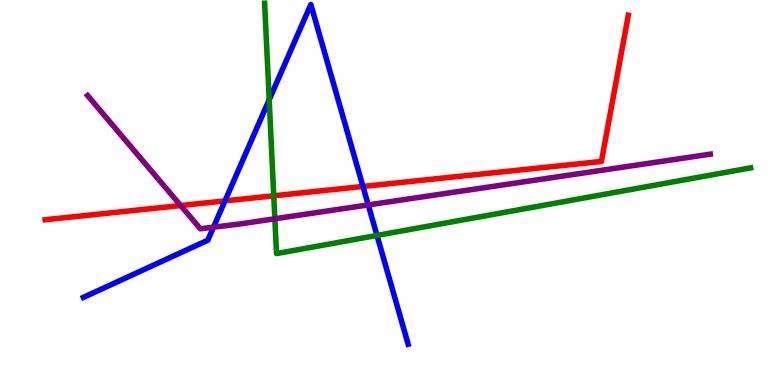[{'lines': ['blue', 'red'], 'intersections': [{'x': 2.9, 'y': 4.78}, {'x': 4.68, 'y': 5.16}]}, {'lines': ['green', 'red'], 'intersections': [{'x': 3.53, 'y': 4.91}]}, {'lines': ['purple', 'red'], 'intersections': [{'x': 2.33, 'y': 4.66}]}, {'lines': ['blue', 'green'], 'intersections': [{'x': 3.47, 'y': 7.41}, {'x': 4.86, 'y': 3.89}]}, {'lines': ['blue', 'purple'], 'intersections': [{'x': 2.75, 'y': 4.1}, {'x': 4.75, 'y': 4.68}]}, {'lines': ['green', 'purple'], 'intersections': [{'x': 3.55, 'y': 4.32}]}]